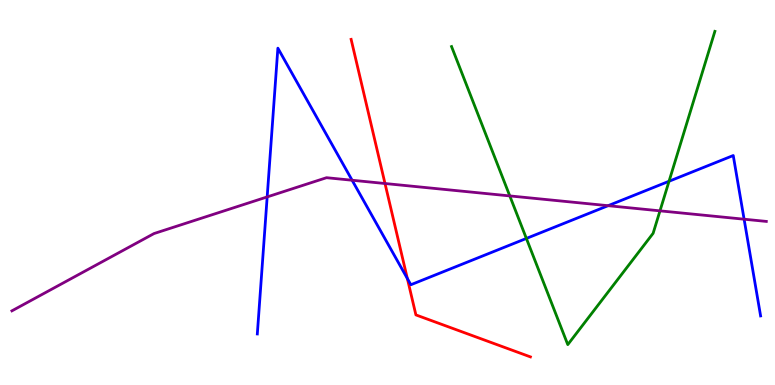[{'lines': ['blue', 'red'], 'intersections': [{'x': 5.26, 'y': 2.77}]}, {'lines': ['green', 'red'], 'intersections': []}, {'lines': ['purple', 'red'], 'intersections': [{'x': 4.97, 'y': 5.23}]}, {'lines': ['blue', 'green'], 'intersections': [{'x': 6.79, 'y': 3.81}, {'x': 8.63, 'y': 5.29}]}, {'lines': ['blue', 'purple'], 'intersections': [{'x': 3.45, 'y': 4.89}, {'x': 4.54, 'y': 5.32}, {'x': 7.85, 'y': 4.66}, {'x': 9.6, 'y': 4.31}]}, {'lines': ['green', 'purple'], 'intersections': [{'x': 6.58, 'y': 4.91}, {'x': 8.52, 'y': 4.52}]}]